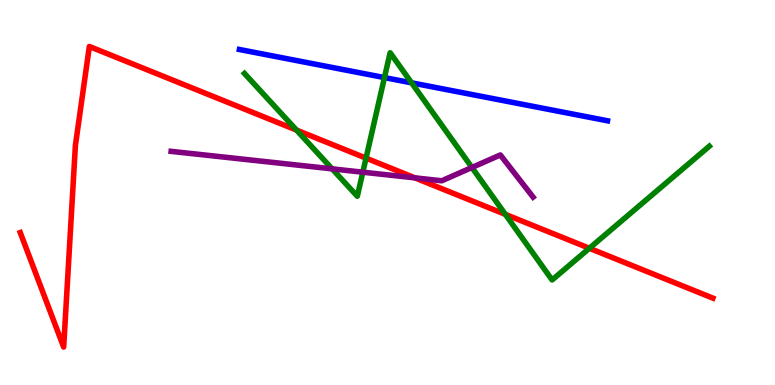[{'lines': ['blue', 'red'], 'intersections': []}, {'lines': ['green', 'red'], 'intersections': [{'x': 3.83, 'y': 6.62}, {'x': 4.72, 'y': 5.89}, {'x': 6.52, 'y': 4.43}, {'x': 7.6, 'y': 3.55}]}, {'lines': ['purple', 'red'], 'intersections': [{'x': 5.35, 'y': 5.38}]}, {'lines': ['blue', 'green'], 'intersections': [{'x': 4.96, 'y': 7.98}, {'x': 5.31, 'y': 7.85}]}, {'lines': ['blue', 'purple'], 'intersections': []}, {'lines': ['green', 'purple'], 'intersections': [{'x': 4.29, 'y': 5.61}, {'x': 4.68, 'y': 5.53}, {'x': 6.09, 'y': 5.65}]}]